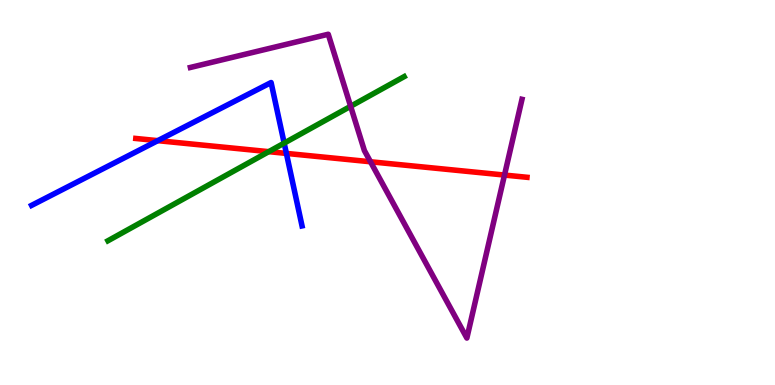[{'lines': ['blue', 'red'], 'intersections': [{'x': 2.04, 'y': 6.35}, {'x': 3.7, 'y': 6.02}]}, {'lines': ['green', 'red'], 'intersections': [{'x': 3.47, 'y': 6.06}]}, {'lines': ['purple', 'red'], 'intersections': [{'x': 4.78, 'y': 5.8}, {'x': 6.51, 'y': 5.45}]}, {'lines': ['blue', 'green'], 'intersections': [{'x': 3.67, 'y': 6.28}]}, {'lines': ['blue', 'purple'], 'intersections': []}, {'lines': ['green', 'purple'], 'intersections': [{'x': 4.52, 'y': 7.24}]}]